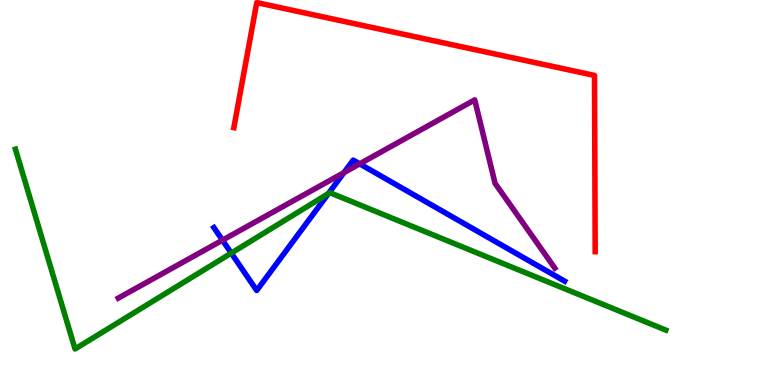[{'lines': ['blue', 'red'], 'intersections': []}, {'lines': ['green', 'red'], 'intersections': []}, {'lines': ['purple', 'red'], 'intersections': []}, {'lines': ['blue', 'green'], 'intersections': [{'x': 2.98, 'y': 3.43}, {'x': 4.24, 'y': 4.97}]}, {'lines': ['blue', 'purple'], 'intersections': [{'x': 2.87, 'y': 3.76}, {'x': 4.44, 'y': 5.52}, {'x': 4.64, 'y': 5.74}]}, {'lines': ['green', 'purple'], 'intersections': []}]